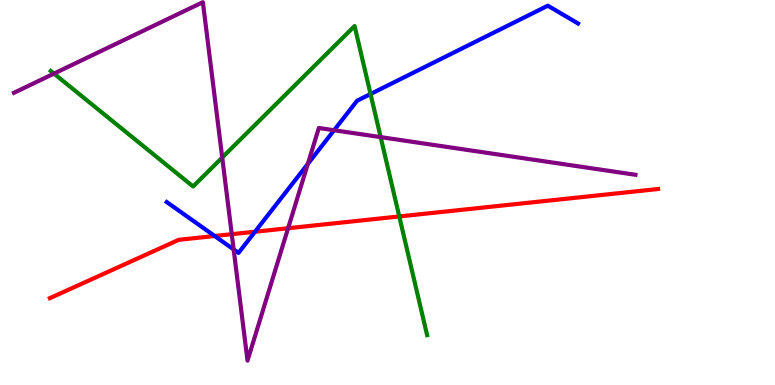[{'lines': ['blue', 'red'], 'intersections': [{'x': 2.77, 'y': 3.87}, {'x': 3.29, 'y': 3.98}]}, {'lines': ['green', 'red'], 'intersections': [{'x': 5.15, 'y': 4.38}]}, {'lines': ['purple', 'red'], 'intersections': [{'x': 2.99, 'y': 3.92}, {'x': 3.72, 'y': 4.07}]}, {'lines': ['blue', 'green'], 'intersections': [{'x': 4.78, 'y': 7.56}]}, {'lines': ['blue', 'purple'], 'intersections': [{'x': 3.01, 'y': 3.52}, {'x': 3.97, 'y': 5.74}, {'x': 4.31, 'y': 6.62}]}, {'lines': ['green', 'purple'], 'intersections': [{'x': 0.696, 'y': 8.09}, {'x': 2.87, 'y': 5.91}, {'x': 4.91, 'y': 6.44}]}]